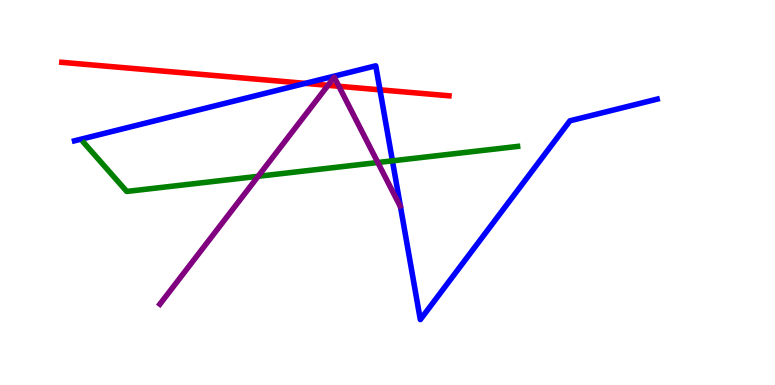[{'lines': ['blue', 'red'], 'intersections': [{'x': 3.94, 'y': 7.83}, {'x': 4.9, 'y': 7.67}]}, {'lines': ['green', 'red'], 'intersections': []}, {'lines': ['purple', 'red'], 'intersections': [{'x': 4.23, 'y': 7.78}, {'x': 4.37, 'y': 7.76}]}, {'lines': ['blue', 'green'], 'intersections': [{'x': 5.06, 'y': 5.82}]}, {'lines': ['blue', 'purple'], 'intersections': []}, {'lines': ['green', 'purple'], 'intersections': [{'x': 3.33, 'y': 5.42}, {'x': 4.88, 'y': 5.78}]}]